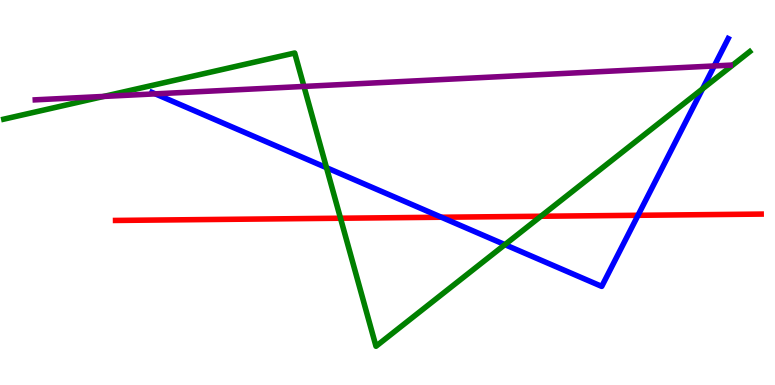[{'lines': ['blue', 'red'], 'intersections': [{'x': 5.7, 'y': 4.36}, {'x': 8.23, 'y': 4.41}]}, {'lines': ['green', 'red'], 'intersections': [{'x': 4.39, 'y': 4.33}, {'x': 6.98, 'y': 4.38}]}, {'lines': ['purple', 'red'], 'intersections': []}, {'lines': ['blue', 'green'], 'intersections': [{'x': 4.21, 'y': 5.64}, {'x': 6.52, 'y': 3.65}, {'x': 9.07, 'y': 7.69}]}, {'lines': ['blue', 'purple'], 'intersections': [{'x': 2.0, 'y': 7.56}, {'x': 9.22, 'y': 8.29}]}, {'lines': ['green', 'purple'], 'intersections': [{'x': 1.34, 'y': 7.5}, {'x': 3.92, 'y': 7.76}]}]